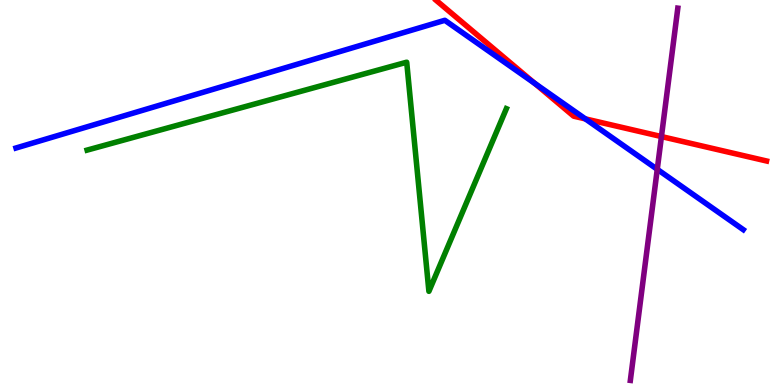[{'lines': ['blue', 'red'], 'intersections': [{'x': 6.9, 'y': 7.84}, {'x': 7.55, 'y': 6.91}]}, {'lines': ['green', 'red'], 'intersections': []}, {'lines': ['purple', 'red'], 'intersections': [{'x': 8.53, 'y': 6.45}]}, {'lines': ['blue', 'green'], 'intersections': []}, {'lines': ['blue', 'purple'], 'intersections': [{'x': 8.48, 'y': 5.6}]}, {'lines': ['green', 'purple'], 'intersections': []}]